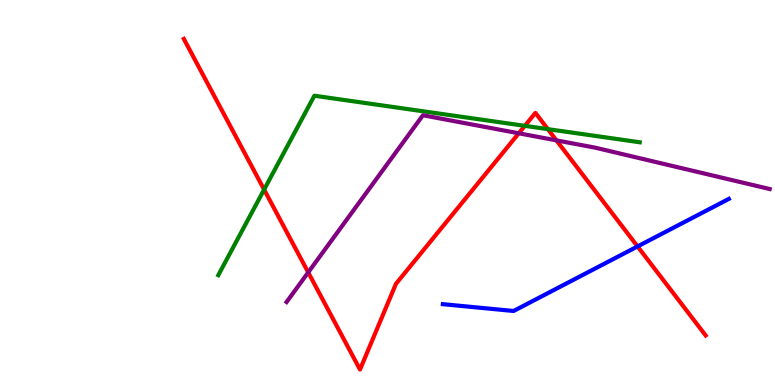[{'lines': ['blue', 'red'], 'intersections': [{'x': 8.23, 'y': 3.6}]}, {'lines': ['green', 'red'], 'intersections': [{'x': 3.41, 'y': 5.08}, {'x': 6.77, 'y': 6.73}, {'x': 7.07, 'y': 6.65}]}, {'lines': ['purple', 'red'], 'intersections': [{'x': 3.98, 'y': 2.93}, {'x': 6.69, 'y': 6.54}, {'x': 7.18, 'y': 6.35}]}, {'lines': ['blue', 'green'], 'intersections': []}, {'lines': ['blue', 'purple'], 'intersections': []}, {'lines': ['green', 'purple'], 'intersections': []}]